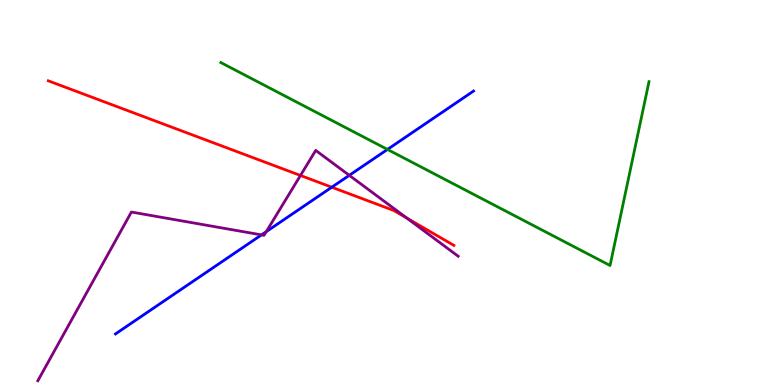[{'lines': ['blue', 'red'], 'intersections': [{'x': 4.28, 'y': 5.14}]}, {'lines': ['green', 'red'], 'intersections': []}, {'lines': ['purple', 'red'], 'intersections': [{'x': 3.88, 'y': 5.44}, {'x': 5.25, 'y': 4.34}]}, {'lines': ['blue', 'green'], 'intersections': [{'x': 5.0, 'y': 6.12}]}, {'lines': ['blue', 'purple'], 'intersections': [{'x': 3.37, 'y': 3.9}, {'x': 3.44, 'y': 3.98}, {'x': 4.51, 'y': 5.45}]}, {'lines': ['green', 'purple'], 'intersections': []}]